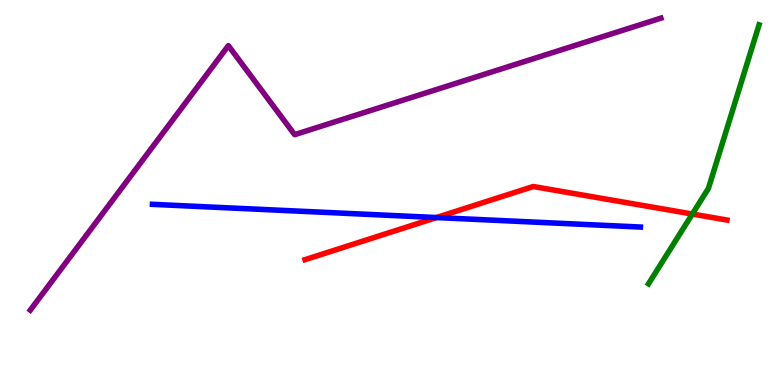[{'lines': ['blue', 'red'], 'intersections': [{'x': 5.63, 'y': 4.35}]}, {'lines': ['green', 'red'], 'intersections': [{'x': 8.93, 'y': 4.44}]}, {'lines': ['purple', 'red'], 'intersections': []}, {'lines': ['blue', 'green'], 'intersections': []}, {'lines': ['blue', 'purple'], 'intersections': []}, {'lines': ['green', 'purple'], 'intersections': []}]